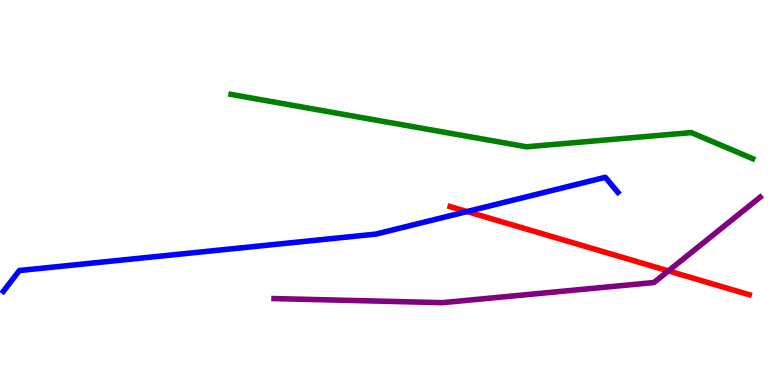[{'lines': ['blue', 'red'], 'intersections': [{'x': 6.03, 'y': 4.51}]}, {'lines': ['green', 'red'], 'intersections': []}, {'lines': ['purple', 'red'], 'intersections': [{'x': 8.62, 'y': 2.96}]}, {'lines': ['blue', 'green'], 'intersections': []}, {'lines': ['blue', 'purple'], 'intersections': []}, {'lines': ['green', 'purple'], 'intersections': []}]